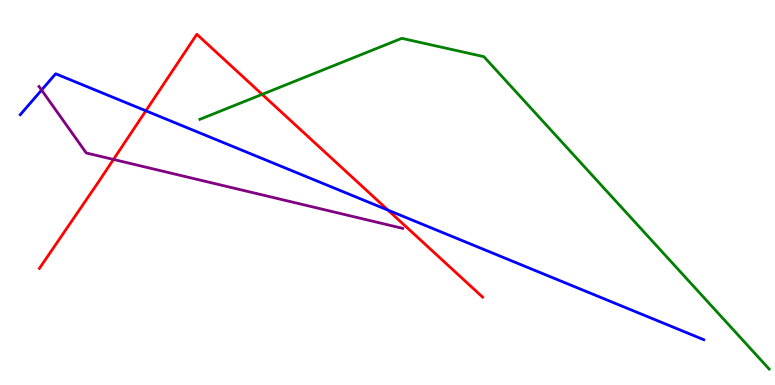[{'lines': ['blue', 'red'], 'intersections': [{'x': 1.88, 'y': 7.12}, {'x': 5.01, 'y': 4.54}]}, {'lines': ['green', 'red'], 'intersections': [{'x': 3.38, 'y': 7.55}]}, {'lines': ['purple', 'red'], 'intersections': [{'x': 1.46, 'y': 5.86}]}, {'lines': ['blue', 'green'], 'intersections': []}, {'lines': ['blue', 'purple'], 'intersections': [{'x': 0.536, 'y': 7.66}]}, {'lines': ['green', 'purple'], 'intersections': []}]